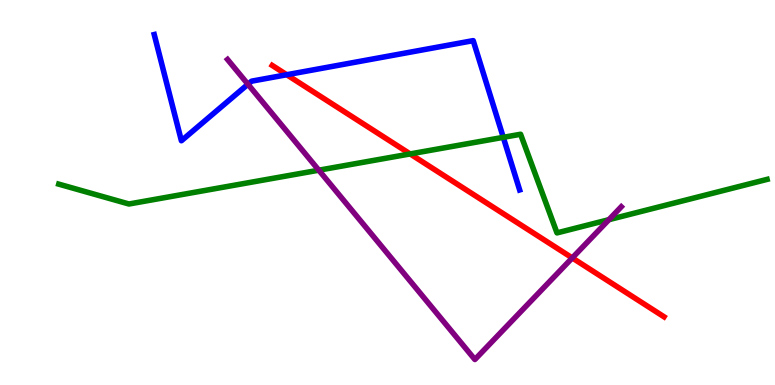[{'lines': ['blue', 'red'], 'intersections': [{'x': 3.7, 'y': 8.06}]}, {'lines': ['green', 'red'], 'intersections': [{'x': 5.29, 'y': 6.0}]}, {'lines': ['purple', 'red'], 'intersections': [{'x': 7.38, 'y': 3.3}]}, {'lines': ['blue', 'green'], 'intersections': [{'x': 6.49, 'y': 6.43}]}, {'lines': ['blue', 'purple'], 'intersections': [{'x': 3.2, 'y': 7.81}]}, {'lines': ['green', 'purple'], 'intersections': [{'x': 4.11, 'y': 5.58}, {'x': 7.86, 'y': 4.29}]}]